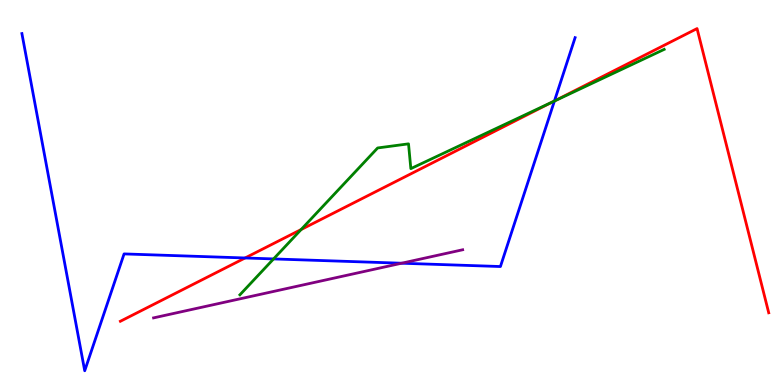[{'lines': ['blue', 'red'], 'intersections': [{'x': 3.16, 'y': 3.3}, {'x': 7.15, 'y': 7.38}]}, {'lines': ['green', 'red'], 'intersections': [{'x': 3.89, 'y': 4.04}, {'x': 7.13, 'y': 7.35}]}, {'lines': ['purple', 'red'], 'intersections': []}, {'lines': ['blue', 'green'], 'intersections': [{'x': 3.53, 'y': 3.27}, {'x': 7.15, 'y': 7.38}]}, {'lines': ['blue', 'purple'], 'intersections': [{'x': 5.18, 'y': 3.16}]}, {'lines': ['green', 'purple'], 'intersections': []}]